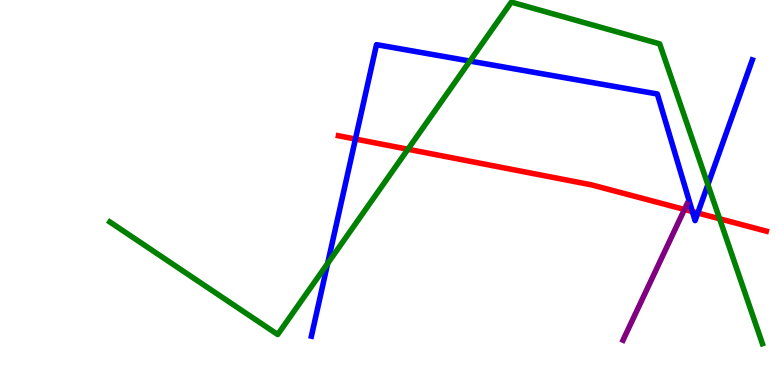[{'lines': ['blue', 'red'], 'intersections': [{'x': 4.59, 'y': 6.39}, {'x': 8.93, 'y': 4.5}, {'x': 9.0, 'y': 4.47}]}, {'lines': ['green', 'red'], 'intersections': [{'x': 5.26, 'y': 6.12}, {'x': 9.29, 'y': 4.32}]}, {'lines': ['purple', 'red'], 'intersections': [{'x': 8.83, 'y': 4.56}]}, {'lines': ['blue', 'green'], 'intersections': [{'x': 4.23, 'y': 3.16}, {'x': 6.06, 'y': 8.41}, {'x': 9.13, 'y': 5.2}]}, {'lines': ['blue', 'purple'], 'intersections': []}, {'lines': ['green', 'purple'], 'intersections': []}]